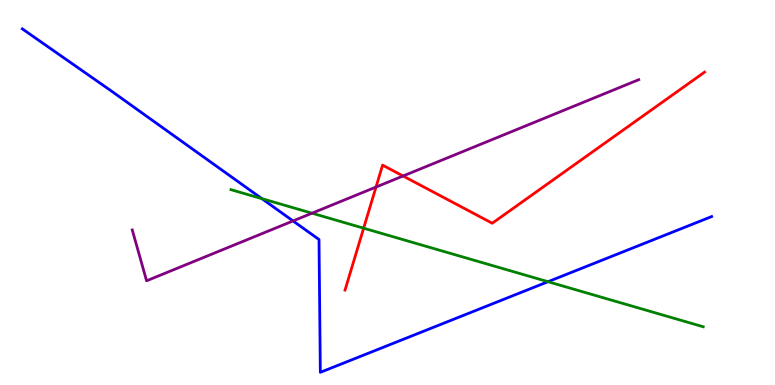[{'lines': ['blue', 'red'], 'intersections': []}, {'lines': ['green', 'red'], 'intersections': [{'x': 4.69, 'y': 4.07}]}, {'lines': ['purple', 'red'], 'intersections': [{'x': 4.85, 'y': 5.14}, {'x': 5.2, 'y': 5.43}]}, {'lines': ['blue', 'green'], 'intersections': [{'x': 3.38, 'y': 4.84}, {'x': 7.07, 'y': 2.68}]}, {'lines': ['blue', 'purple'], 'intersections': [{'x': 3.78, 'y': 4.26}]}, {'lines': ['green', 'purple'], 'intersections': [{'x': 4.03, 'y': 4.46}]}]